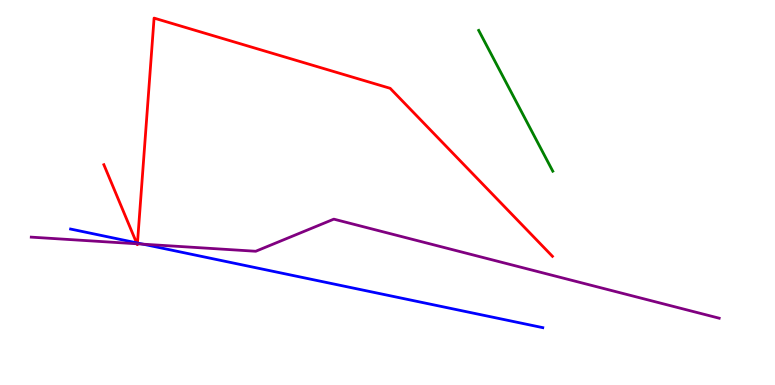[{'lines': ['blue', 'red'], 'intersections': [{'x': 1.76, 'y': 3.69}, {'x': 1.77, 'y': 3.69}]}, {'lines': ['green', 'red'], 'intersections': []}, {'lines': ['purple', 'red'], 'intersections': [{'x': 1.77, 'y': 3.67}, {'x': 1.77, 'y': 3.67}]}, {'lines': ['blue', 'green'], 'intersections': []}, {'lines': ['blue', 'purple'], 'intersections': [{'x': 1.85, 'y': 3.66}]}, {'lines': ['green', 'purple'], 'intersections': []}]